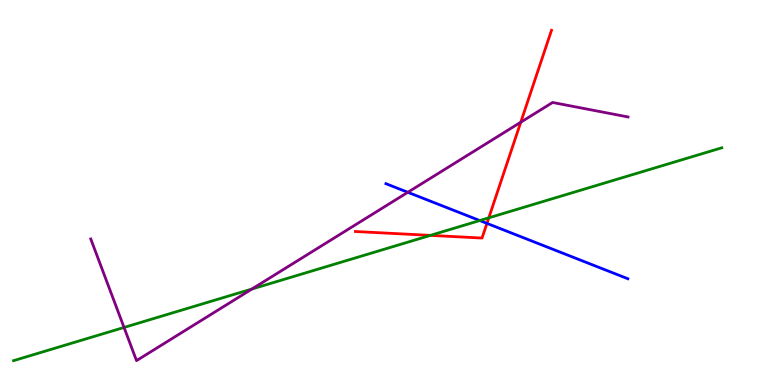[{'lines': ['blue', 'red'], 'intersections': [{'x': 6.28, 'y': 4.2}]}, {'lines': ['green', 'red'], 'intersections': [{'x': 5.55, 'y': 3.89}, {'x': 6.31, 'y': 4.34}]}, {'lines': ['purple', 'red'], 'intersections': [{'x': 6.72, 'y': 6.83}]}, {'lines': ['blue', 'green'], 'intersections': [{'x': 6.19, 'y': 4.27}]}, {'lines': ['blue', 'purple'], 'intersections': [{'x': 5.26, 'y': 5.01}]}, {'lines': ['green', 'purple'], 'intersections': [{'x': 1.6, 'y': 1.49}, {'x': 3.25, 'y': 2.49}]}]